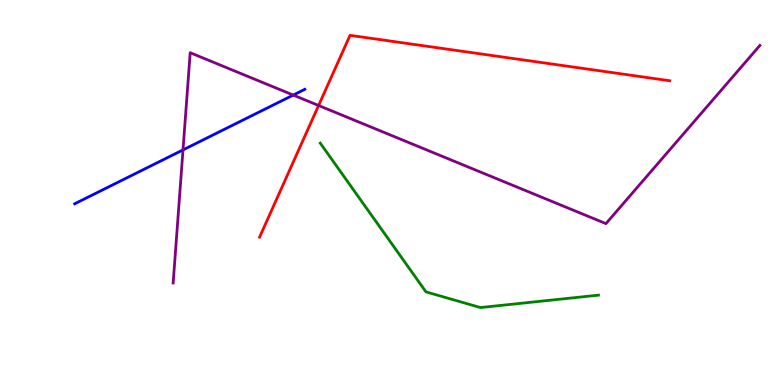[{'lines': ['blue', 'red'], 'intersections': []}, {'lines': ['green', 'red'], 'intersections': []}, {'lines': ['purple', 'red'], 'intersections': [{'x': 4.11, 'y': 7.26}]}, {'lines': ['blue', 'green'], 'intersections': []}, {'lines': ['blue', 'purple'], 'intersections': [{'x': 2.36, 'y': 6.11}, {'x': 3.78, 'y': 7.53}]}, {'lines': ['green', 'purple'], 'intersections': []}]